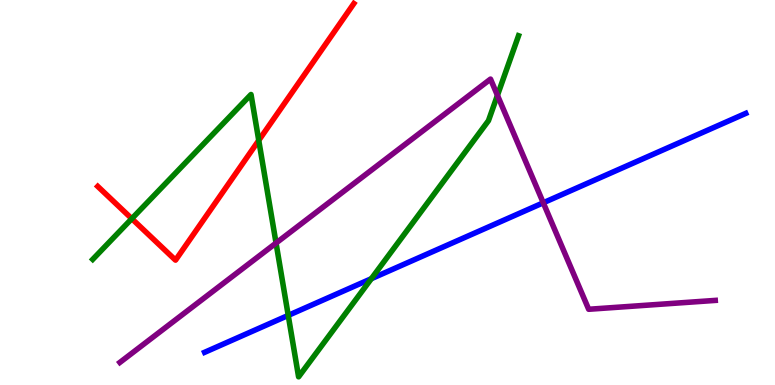[{'lines': ['blue', 'red'], 'intersections': []}, {'lines': ['green', 'red'], 'intersections': [{'x': 1.7, 'y': 4.32}, {'x': 3.34, 'y': 6.35}]}, {'lines': ['purple', 'red'], 'intersections': []}, {'lines': ['blue', 'green'], 'intersections': [{'x': 3.72, 'y': 1.81}, {'x': 4.79, 'y': 2.76}]}, {'lines': ['blue', 'purple'], 'intersections': [{'x': 7.01, 'y': 4.73}]}, {'lines': ['green', 'purple'], 'intersections': [{'x': 3.56, 'y': 3.69}, {'x': 6.42, 'y': 7.52}]}]